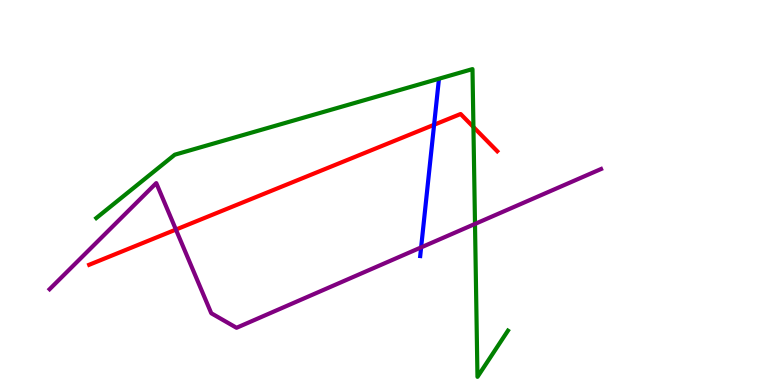[{'lines': ['blue', 'red'], 'intersections': [{'x': 5.6, 'y': 6.76}]}, {'lines': ['green', 'red'], 'intersections': [{'x': 6.11, 'y': 6.7}]}, {'lines': ['purple', 'red'], 'intersections': [{'x': 2.27, 'y': 4.04}]}, {'lines': ['blue', 'green'], 'intersections': []}, {'lines': ['blue', 'purple'], 'intersections': [{'x': 5.43, 'y': 3.57}]}, {'lines': ['green', 'purple'], 'intersections': [{'x': 6.13, 'y': 4.18}]}]